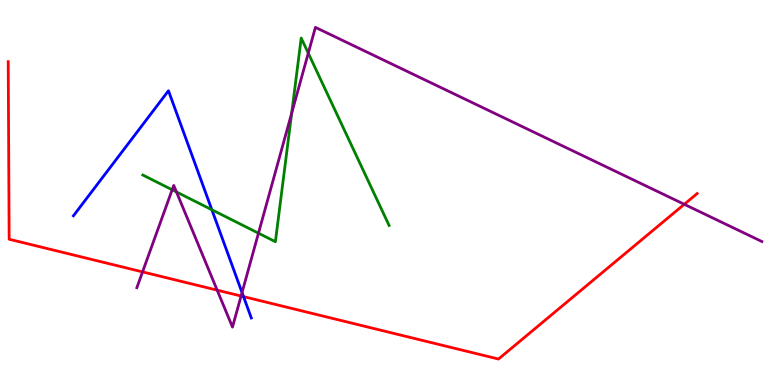[{'lines': ['blue', 'red'], 'intersections': [{'x': 3.14, 'y': 2.3}]}, {'lines': ['green', 'red'], 'intersections': []}, {'lines': ['purple', 'red'], 'intersections': [{'x': 1.84, 'y': 2.94}, {'x': 2.8, 'y': 2.46}, {'x': 3.11, 'y': 2.31}, {'x': 8.83, 'y': 4.69}]}, {'lines': ['blue', 'green'], 'intersections': [{'x': 2.73, 'y': 4.55}]}, {'lines': ['blue', 'purple'], 'intersections': [{'x': 3.12, 'y': 2.4}]}, {'lines': ['green', 'purple'], 'intersections': [{'x': 2.22, 'y': 5.07}, {'x': 2.28, 'y': 5.01}, {'x': 3.34, 'y': 3.94}, {'x': 3.76, 'y': 7.06}, {'x': 3.98, 'y': 8.62}]}]